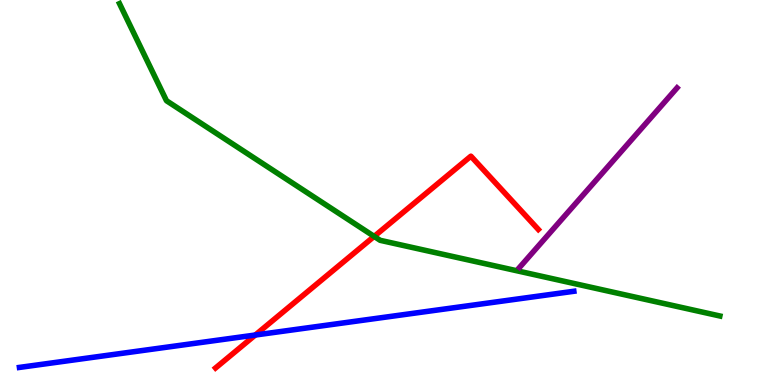[{'lines': ['blue', 'red'], 'intersections': [{'x': 3.29, 'y': 1.3}]}, {'lines': ['green', 'red'], 'intersections': [{'x': 4.83, 'y': 3.86}]}, {'lines': ['purple', 'red'], 'intersections': []}, {'lines': ['blue', 'green'], 'intersections': []}, {'lines': ['blue', 'purple'], 'intersections': []}, {'lines': ['green', 'purple'], 'intersections': []}]